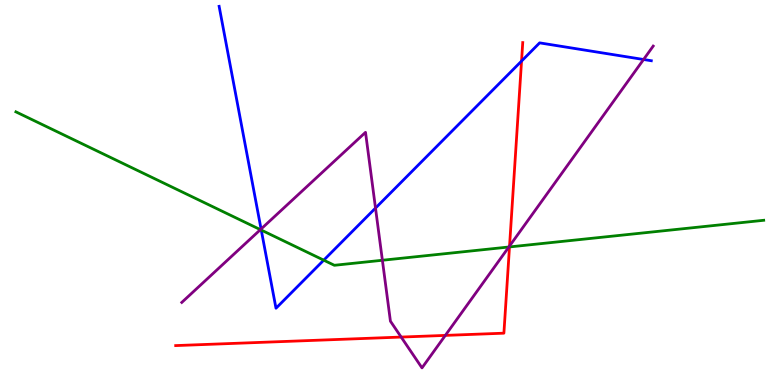[{'lines': ['blue', 'red'], 'intersections': [{'x': 6.73, 'y': 8.41}]}, {'lines': ['green', 'red'], 'intersections': [{'x': 6.57, 'y': 3.59}]}, {'lines': ['purple', 'red'], 'intersections': [{'x': 5.18, 'y': 1.25}, {'x': 5.75, 'y': 1.29}, {'x': 6.57, 'y': 3.61}]}, {'lines': ['blue', 'green'], 'intersections': [{'x': 3.37, 'y': 4.02}, {'x': 4.18, 'y': 3.24}]}, {'lines': ['blue', 'purple'], 'intersections': [{'x': 3.37, 'y': 4.05}, {'x': 4.85, 'y': 4.6}, {'x': 8.3, 'y': 8.45}]}, {'lines': ['green', 'purple'], 'intersections': [{'x': 3.36, 'y': 4.04}, {'x': 4.93, 'y': 3.24}, {'x': 6.57, 'y': 3.58}]}]